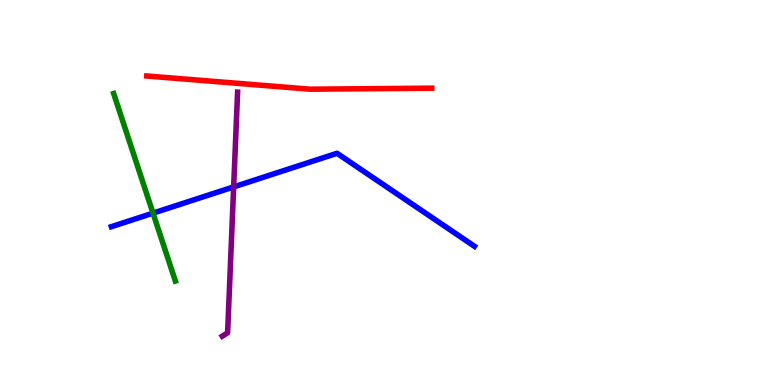[{'lines': ['blue', 'red'], 'intersections': []}, {'lines': ['green', 'red'], 'intersections': []}, {'lines': ['purple', 'red'], 'intersections': []}, {'lines': ['blue', 'green'], 'intersections': [{'x': 1.97, 'y': 4.46}]}, {'lines': ['blue', 'purple'], 'intersections': [{'x': 3.01, 'y': 5.14}]}, {'lines': ['green', 'purple'], 'intersections': []}]